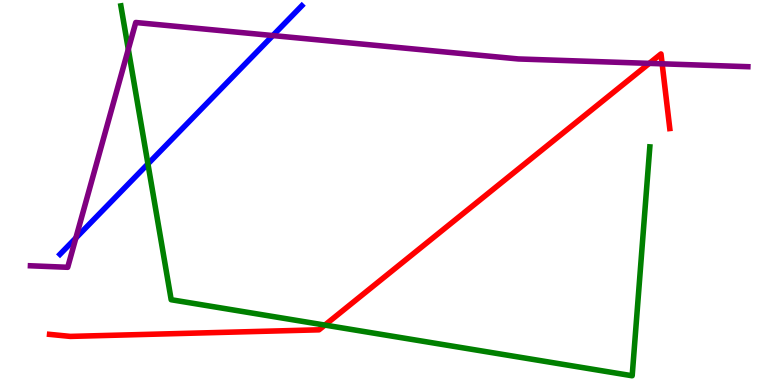[{'lines': ['blue', 'red'], 'intersections': []}, {'lines': ['green', 'red'], 'intersections': [{'x': 4.19, 'y': 1.56}]}, {'lines': ['purple', 'red'], 'intersections': [{'x': 8.38, 'y': 8.35}, {'x': 8.54, 'y': 8.34}]}, {'lines': ['blue', 'green'], 'intersections': [{'x': 1.91, 'y': 5.74}]}, {'lines': ['blue', 'purple'], 'intersections': [{'x': 0.979, 'y': 3.82}, {'x': 3.52, 'y': 9.08}]}, {'lines': ['green', 'purple'], 'intersections': [{'x': 1.66, 'y': 8.72}]}]